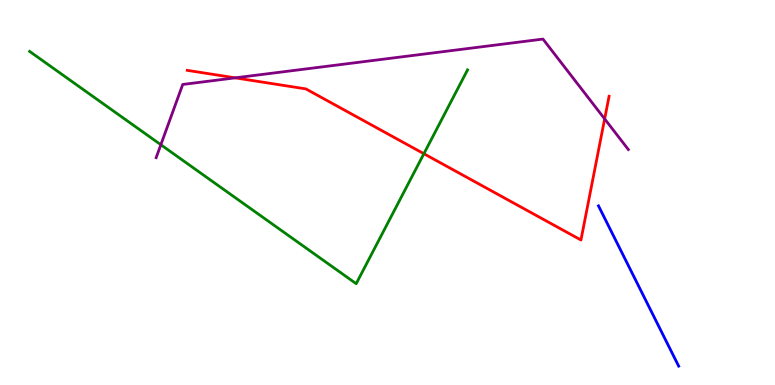[{'lines': ['blue', 'red'], 'intersections': []}, {'lines': ['green', 'red'], 'intersections': [{'x': 5.47, 'y': 6.01}]}, {'lines': ['purple', 'red'], 'intersections': [{'x': 3.03, 'y': 7.98}, {'x': 7.8, 'y': 6.91}]}, {'lines': ['blue', 'green'], 'intersections': []}, {'lines': ['blue', 'purple'], 'intersections': []}, {'lines': ['green', 'purple'], 'intersections': [{'x': 2.08, 'y': 6.24}]}]